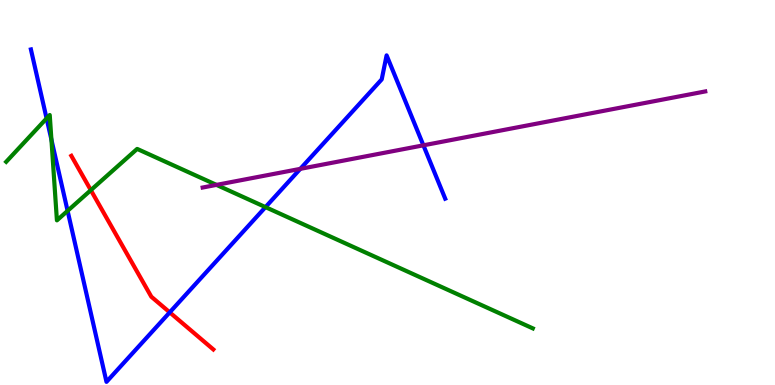[{'lines': ['blue', 'red'], 'intersections': [{'x': 2.19, 'y': 1.89}]}, {'lines': ['green', 'red'], 'intersections': [{'x': 1.17, 'y': 5.06}]}, {'lines': ['purple', 'red'], 'intersections': []}, {'lines': ['blue', 'green'], 'intersections': [{'x': 0.601, 'y': 6.92}, {'x': 0.664, 'y': 6.37}, {'x': 0.872, 'y': 4.52}, {'x': 3.43, 'y': 4.62}]}, {'lines': ['blue', 'purple'], 'intersections': [{'x': 3.87, 'y': 5.61}, {'x': 5.46, 'y': 6.23}]}, {'lines': ['green', 'purple'], 'intersections': [{'x': 2.79, 'y': 5.2}]}]